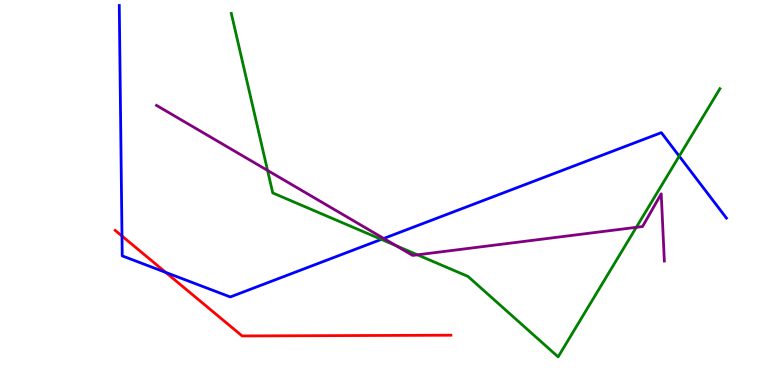[{'lines': ['blue', 'red'], 'intersections': [{'x': 1.57, 'y': 3.87}, {'x': 2.14, 'y': 2.92}]}, {'lines': ['green', 'red'], 'intersections': []}, {'lines': ['purple', 'red'], 'intersections': []}, {'lines': ['blue', 'green'], 'intersections': [{'x': 4.92, 'y': 3.78}, {'x': 8.76, 'y': 5.94}]}, {'lines': ['blue', 'purple'], 'intersections': [{'x': 4.95, 'y': 3.81}]}, {'lines': ['green', 'purple'], 'intersections': [{'x': 3.45, 'y': 5.57}, {'x': 5.11, 'y': 3.62}, {'x': 5.39, 'y': 3.38}, {'x': 8.21, 'y': 4.1}]}]